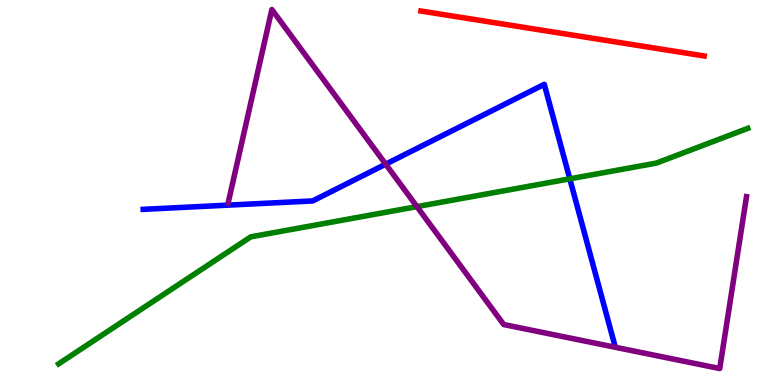[{'lines': ['blue', 'red'], 'intersections': []}, {'lines': ['green', 'red'], 'intersections': []}, {'lines': ['purple', 'red'], 'intersections': []}, {'lines': ['blue', 'green'], 'intersections': [{'x': 7.35, 'y': 5.36}]}, {'lines': ['blue', 'purple'], 'intersections': [{'x': 4.98, 'y': 5.74}]}, {'lines': ['green', 'purple'], 'intersections': [{'x': 5.38, 'y': 4.63}]}]